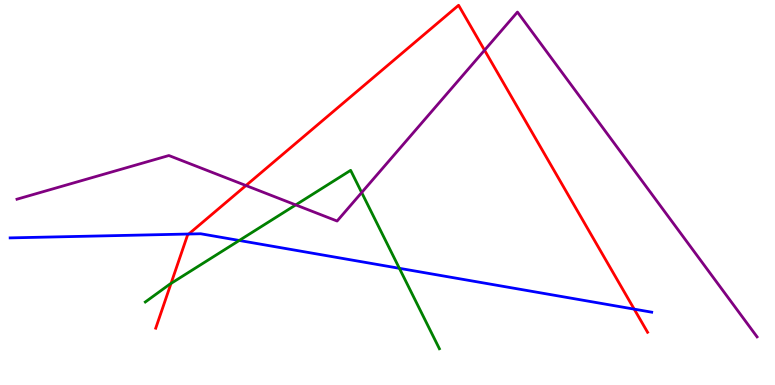[{'lines': ['blue', 'red'], 'intersections': [{'x': 2.44, 'y': 3.92}, {'x': 8.18, 'y': 1.97}]}, {'lines': ['green', 'red'], 'intersections': [{'x': 2.21, 'y': 2.64}]}, {'lines': ['purple', 'red'], 'intersections': [{'x': 3.17, 'y': 5.18}, {'x': 6.25, 'y': 8.7}]}, {'lines': ['blue', 'green'], 'intersections': [{'x': 3.09, 'y': 3.75}, {'x': 5.15, 'y': 3.03}]}, {'lines': ['blue', 'purple'], 'intersections': []}, {'lines': ['green', 'purple'], 'intersections': [{'x': 3.82, 'y': 4.68}, {'x': 4.67, 'y': 5.0}]}]